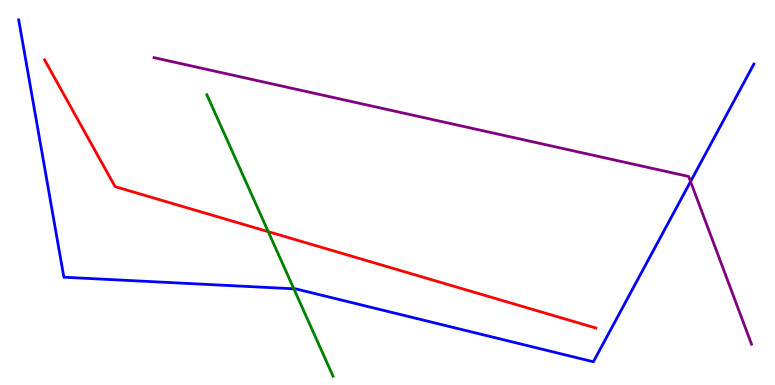[{'lines': ['blue', 'red'], 'intersections': []}, {'lines': ['green', 'red'], 'intersections': [{'x': 3.46, 'y': 3.98}]}, {'lines': ['purple', 'red'], 'intersections': []}, {'lines': ['blue', 'green'], 'intersections': [{'x': 3.79, 'y': 2.5}]}, {'lines': ['blue', 'purple'], 'intersections': [{'x': 8.91, 'y': 5.28}]}, {'lines': ['green', 'purple'], 'intersections': []}]